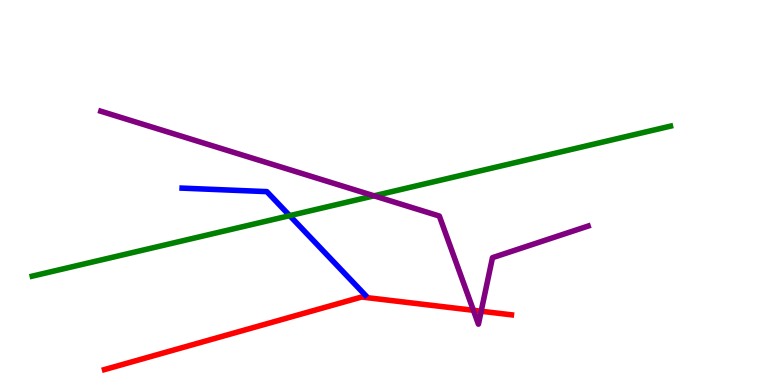[{'lines': ['blue', 'red'], 'intersections': []}, {'lines': ['green', 'red'], 'intersections': []}, {'lines': ['purple', 'red'], 'intersections': [{'x': 6.11, 'y': 1.94}, {'x': 6.21, 'y': 1.92}]}, {'lines': ['blue', 'green'], 'intersections': [{'x': 3.74, 'y': 4.4}]}, {'lines': ['blue', 'purple'], 'intersections': []}, {'lines': ['green', 'purple'], 'intersections': [{'x': 4.83, 'y': 4.91}]}]